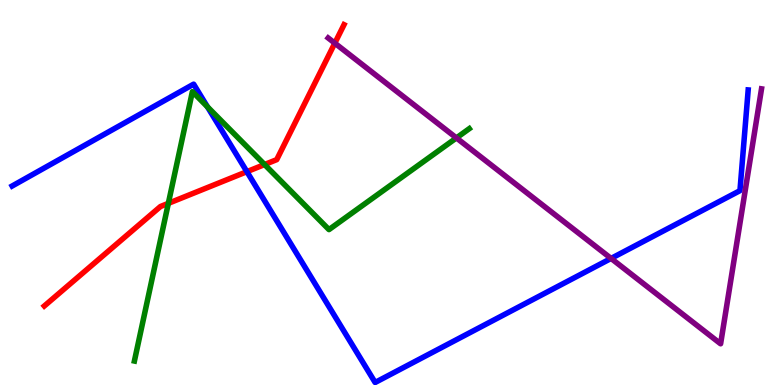[{'lines': ['blue', 'red'], 'intersections': [{'x': 3.19, 'y': 5.54}]}, {'lines': ['green', 'red'], 'intersections': [{'x': 2.17, 'y': 4.72}, {'x': 3.41, 'y': 5.73}]}, {'lines': ['purple', 'red'], 'intersections': [{'x': 4.32, 'y': 8.88}]}, {'lines': ['blue', 'green'], 'intersections': [{'x': 2.68, 'y': 7.23}]}, {'lines': ['blue', 'purple'], 'intersections': [{'x': 7.88, 'y': 3.29}]}, {'lines': ['green', 'purple'], 'intersections': [{'x': 5.89, 'y': 6.42}]}]